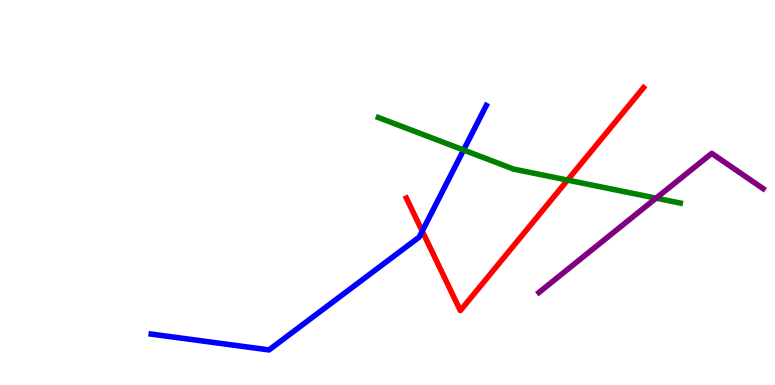[{'lines': ['blue', 'red'], 'intersections': [{'x': 5.45, 'y': 4.0}]}, {'lines': ['green', 'red'], 'intersections': [{'x': 7.32, 'y': 5.32}]}, {'lines': ['purple', 'red'], 'intersections': []}, {'lines': ['blue', 'green'], 'intersections': [{'x': 5.98, 'y': 6.1}]}, {'lines': ['blue', 'purple'], 'intersections': []}, {'lines': ['green', 'purple'], 'intersections': [{'x': 8.47, 'y': 4.85}]}]